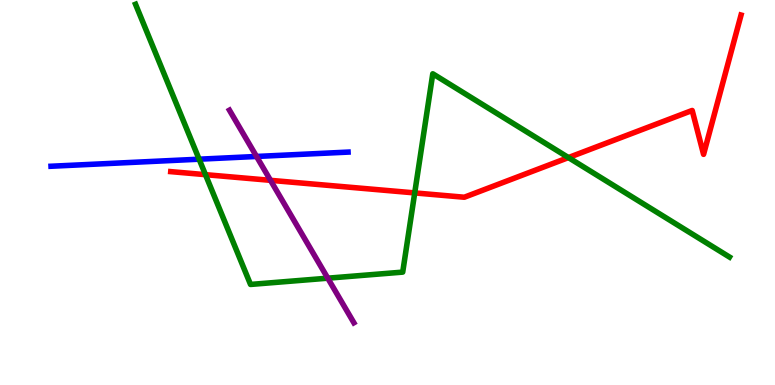[{'lines': ['blue', 'red'], 'intersections': []}, {'lines': ['green', 'red'], 'intersections': [{'x': 2.65, 'y': 5.46}, {'x': 5.35, 'y': 4.99}, {'x': 7.33, 'y': 5.91}]}, {'lines': ['purple', 'red'], 'intersections': [{'x': 3.49, 'y': 5.32}]}, {'lines': ['blue', 'green'], 'intersections': [{'x': 2.57, 'y': 5.87}]}, {'lines': ['blue', 'purple'], 'intersections': [{'x': 3.31, 'y': 5.94}]}, {'lines': ['green', 'purple'], 'intersections': [{'x': 4.23, 'y': 2.77}]}]